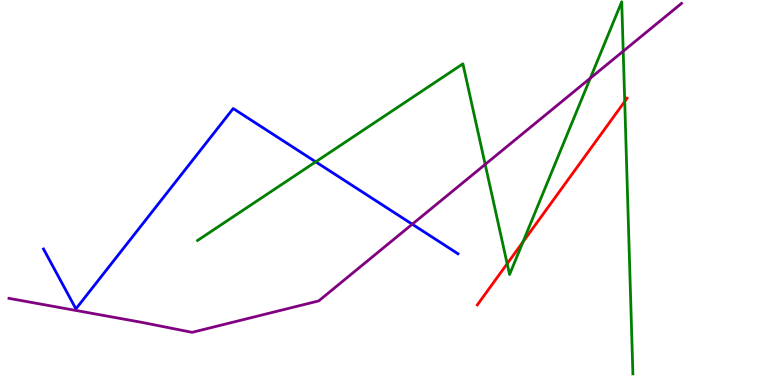[{'lines': ['blue', 'red'], 'intersections': []}, {'lines': ['green', 'red'], 'intersections': [{'x': 6.54, 'y': 3.15}, {'x': 6.75, 'y': 3.72}, {'x': 8.06, 'y': 7.36}]}, {'lines': ['purple', 'red'], 'intersections': []}, {'lines': ['blue', 'green'], 'intersections': [{'x': 4.07, 'y': 5.8}]}, {'lines': ['blue', 'purple'], 'intersections': [{'x': 5.32, 'y': 4.18}]}, {'lines': ['green', 'purple'], 'intersections': [{'x': 6.26, 'y': 5.73}, {'x': 7.62, 'y': 7.97}, {'x': 8.04, 'y': 8.67}]}]